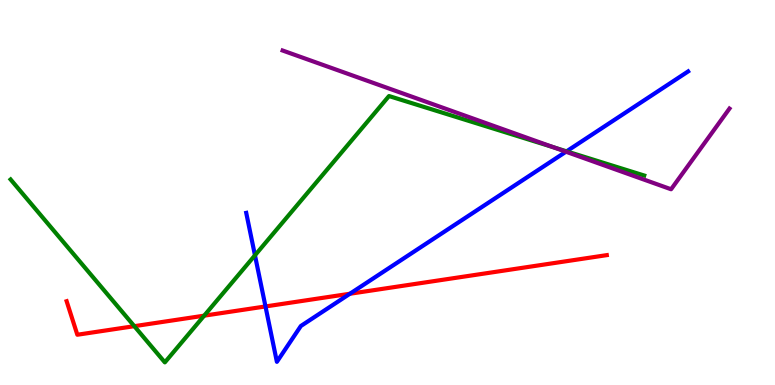[{'lines': ['blue', 'red'], 'intersections': [{'x': 3.43, 'y': 2.04}, {'x': 4.52, 'y': 2.37}]}, {'lines': ['green', 'red'], 'intersections': [{'x': 1.73, 'y': 1.53}, {'x': 2.63, 'y': 1.8}]}, {'lines': ['purple', 'red'], 'intersections': []}, {'lines': ['blue', 'green'], 'intersections': [{'x': 3.29, 'y': 3.37}, {'x': 7.31, 'y': 6.07}]}, {'lines': ['blue', 'purple'], 'intersections': [{'x': 7.3, 'y': 6.06}]}, {'lines': ['green', 'purple'], 'intersections': [{'x': 7.14, 'y': 6.17}]}]